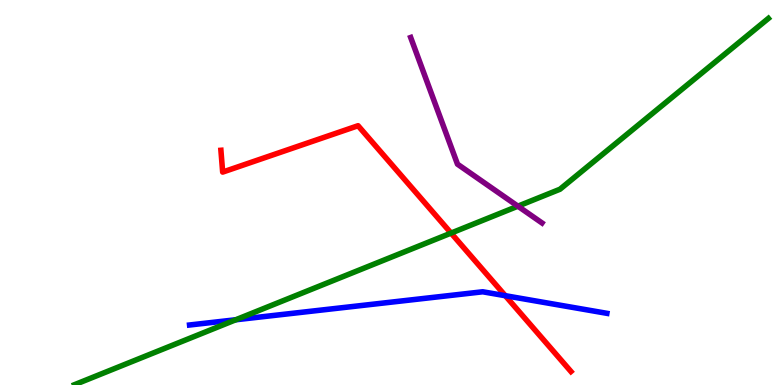[{'lines': ['blue', 'red'], 'intersections': [{'x': 6.52, 'y': 2.32}]}, {'lines': ['green', 'red'], 'intersections': [{'x': 5.82, 'y': 3.95}]}, {'lines': ['purple', 'red'], 'intersections': []}, {'lines': ['blue', 'green'], 'intersections': [{'x': 3.04, 'y': 1.69}]}, {'lines': ['blue', 'purple'], 'intersections': []}, {'lines': ['green', 'purple'], 'intersections': [{'x': 6.68, 'y': 4.64}]}]